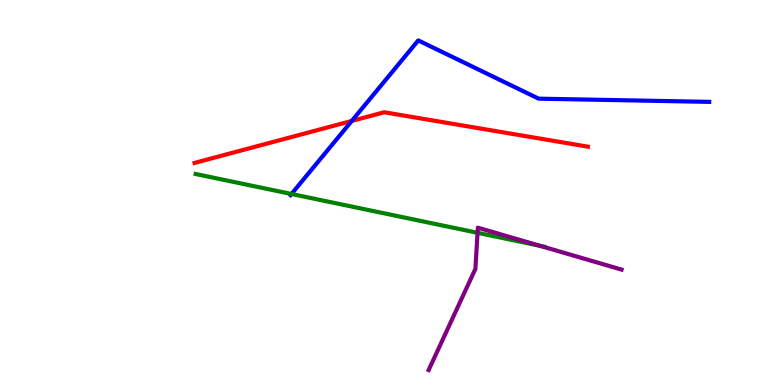[{'lines': ['blue', 'red'], 'intersections': [{'x': 4.54, 'y': 6.86}]}, {'lines': ['green', 'red'], 'intersections': []}, {'lines': ['purple', 'red'], 'intersections': []}, {'lines': ['blue', 'green'], 'intersections': [{'x': 3.76, 'y': 4.96}]}, {'lines': ['blue', 'purple'], 'intersections': []}, {'lines': ['green', 'purple'], 'intersections': [{'x': 6.16, 'y': 3.95}, {'x': 6.97, 'y': 3.61}]}]